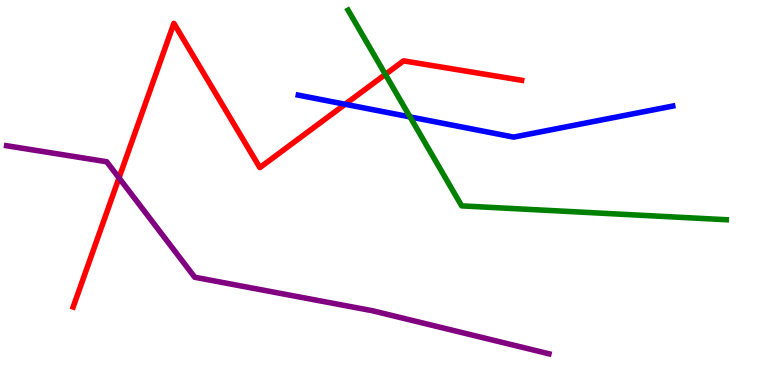[{'lines': ['blue', 'red'], 'intersections': [{'x': 4.45, 'y': 7.29}]}, {'lines': ['green', 'red'], 'intersections': [{'x': 4.97, 'y': 8.07}]}, {'lines': ['purple', 'red'], 'intersections': [{'x': 1.54, 'y': 5.38}]}, {'lines': ['blue', 'green'], 'intersections': [{'x': 5.29, 'y': 6.96}]}, {'lines': ['blue', 'purple'], 'intersections': []}, {'lines': ['green', 'purple'], 'intersections': []}]